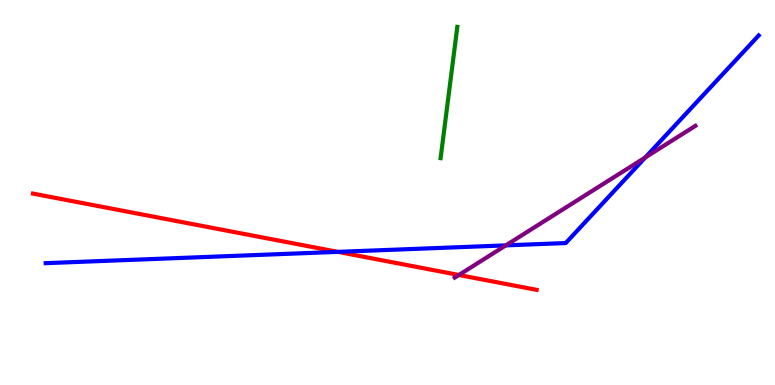[{'lines': ['blue', 'red'], 'intersections': [{'x': 4.36, 'y': 3.46}]}, {'lines': ['green', 'red'], 'intersections': []}, {'lines': ['purple', 'red'], 'intersections': [{'x': 5.92, 'y': 2.86}]}, {'lines': ['blue', 'green'], 'intersections': []}, {'lines': ['blue', 'purple'], 'intersections': [{'x': 6.53, 'y': 3.63}, {'x': 8.33, 'y': 5.91}]}, {'lines': ['green', 'purple'], 'intersections': []}]